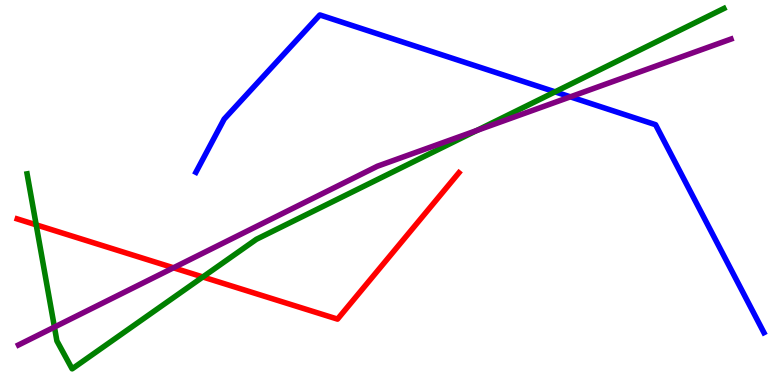[{'lines': ['blue', 'red'], 'intersections': []}, {'lines': ['green', 'red'], 'intersections': [{'x': 0.467, 'y': 4.16}, {'x': 2.62, 'y': 2.81}]}, {'lines': ['purple', 'red'], 'intersections': [{'x': 2.24, 'y': 3.04}]}, {'lines': ['blue', 'green'], 'intersections': [{'x': 7.16, 'y': 7.61}]}, {'lines': ['blue', 'purple'], 'intersections': [{'x': 7.36, 'y': 7.48}]}, {'lines': ['green', 'purple'], 'intersections': [{'x': 0.702, 'y': 1.5}, {'x': 6.15, 'y': 6.61}]}]